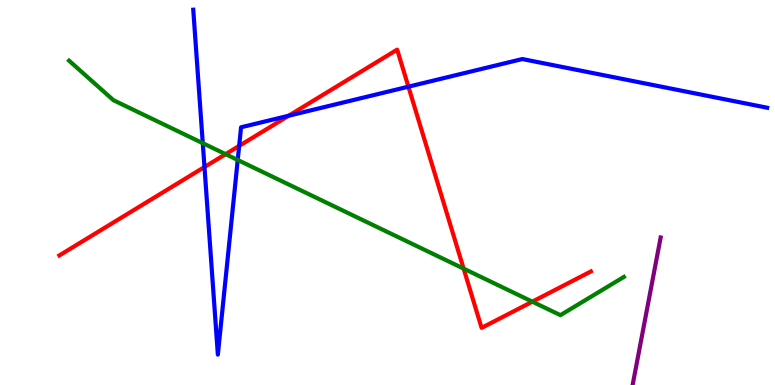[{'lines': ['blue', 'red'], 'intersections': [{'x': 2.64, 'y': 5.66}, {'x': 3.09, 'y': 6.21}, {'x': 3.72, 'y': 6.99}, {'x': 5.27, 'y': 7.75}]}, {'lines': ['green', 'red'], 'intersections': [{'x': 2.91, 'y': 6.0}, {'x': 5.98, 'y': 3.02}, {'x': 6.87, 'y': 2.16}]}, {'lines': ['purple', 'red'], 'intersections': []}, {'lines': ['blue', 'green'], 'intersections': [{'x': 2.62, 'y': 6.28}, {'x': 3.07, 'y': 5.84}]}, {'lines': ['blue', 'purple'], 'intersections': []}, {'lines': ['green', 'purple'], 'intersections': []}]